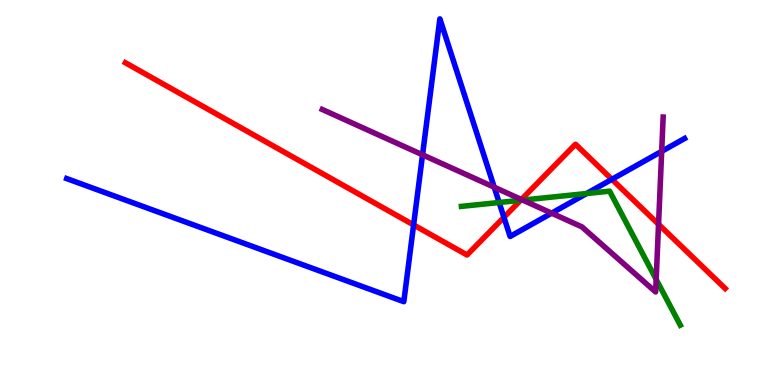[{'lines': ['blue', 'red'], 'intersections': [{'x': 5.34, 'y': 4.16}, {'x': 6.5, 'y': 4.36}, {'x': 7.9, 'y': 5.34}]}, {'lines': ['green', 'red'], 'intersections': [{'x': 6.72, 'y': 4.8}]}, {'lines': ['purple', 'red'], 'intersections': [{'x': 6.73, 'y': 4.82}, {'x': 8.5, 'y': 4.17}]}, {'lines': ['blue', 'green'], 'intersections': [{'x': 6.44, 'y': 4.74}, {'x': 7.57, 'y': 4.97}]}, {'lines': ['blue', 'purple'], 'intersections': [{'x': 5.45, 'y': 5.98}, {'x': 6.38, 'y': 5.14}, {'x': 7.12, 'y': 4.46}, {'x': 8.54, 'y': 6.07}]}, {'lines': ['green', 'purple'], 'intersections': [{'x': 6.74, 'y': 4.8}, {'x': 8.47, 'y': 2.74}]}]